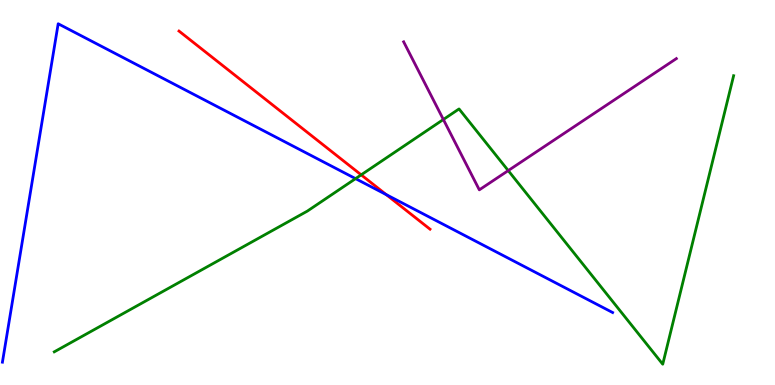[{'lines': ['blue', 'red'], 'intersections': [{'x': 4.98, 'y': 4.95}]}, {'lines': ['green', 'red'], 'intersections': [{'x': 4.66, 'y': 5.46}]}, {'lines': ['purple', 'red'], 'intersections': []}, {'lines': ['blue', 'green'], 'intersections': [{'x': 4.59, 'y': 5.36}]}, {'lines': ['blue', 'purple'], 'intersections': []}, {'lines': ['green', 'purple'], 'intersections': [{'x': 5.72, 'y': 6.9}, {'x': 6.56, 'y': 5.57}]}]